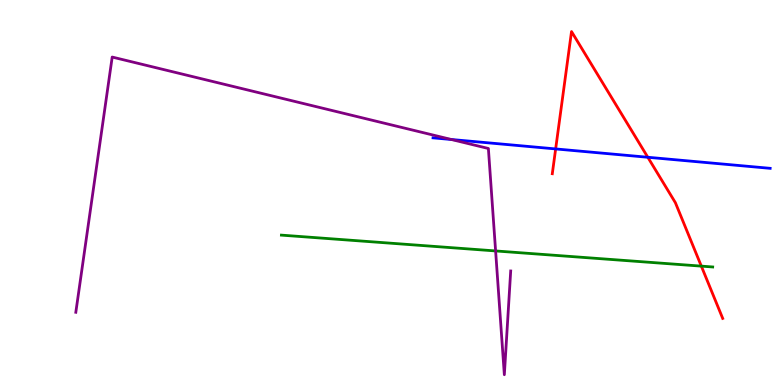[{'lines': ['blue', 'red'], 'intersections': [{'x': 7.17, 'y': 6.13}, {'x': 8.36, 'y': 5.92}]}, {'lines': ['green', 'red'], 'intersections': [{'x': 9.05, 'y': 3.09}]}, {'lines': ['purple', 'red'], 'intersections': []}, {'lines': ['blue', 'green'], 'intersections': []}, {'lines': ['blue', 'purple'], 'intersections': [{'x': 5.82, 'y': 6.38}]}, {'lines': ['green', 'purple'], 'intersections': [{'x': 6.39, 'y': 3.48}]}]